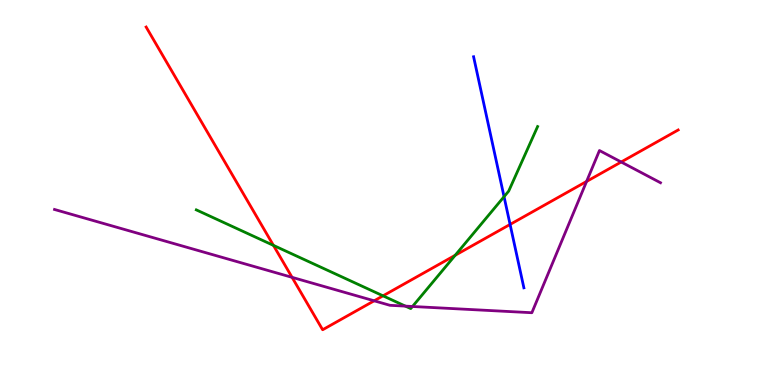[{'lines': ['blue', 'red'], 'intersections': [{'x': 6.58, 'y': 4.17}]}, {'lines': ['green', 'red'], 'intersections': [{'x': 3.53, 'y': 3.63}, {'x': 4.94, 'y': 2.32}, {'x': 5.87, 'y': 3.37}]}, {'lines': ['purple', 'red'], 'intersections': [{'x': 3.77, 'y': 2.8}, {'x': 4.83, 'y': 2.19}, {'x': 7.57, 'y': 5.29}, {'x': 8.02, 'y': 5.79}]}, {'lines': ['blue', 'green'], 'intersections': [{'x': 6.5, 'y': 4.89}]}, {'lines': ['blue', 'purple'], 'intersections': []}, {'lines': ['green', 'purple'], 'intersections': [{'x': 5.23, 'y': 2.05}, {'x': 5.32, 'y': 2.04}]}]